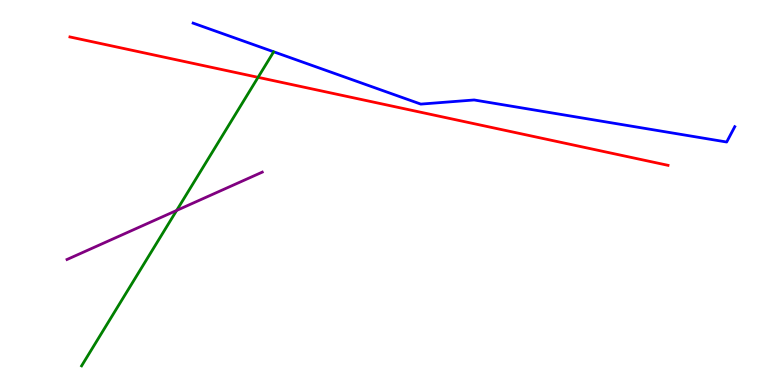[{'lines': ['blue', 'red'], 'intersections': []}, {'lines': ['green', 'red'], 'intersections': [{'x': 3.33, 'y': 7.99}]}, {'lines': ['purple', 'red'], 'intersections': []}, {'lines': ['blue', 'green'], 'intersections': []}, {'lines': ['blue', 'purple'], 'intersections': []}, {'lines': ['green', 'purple'], 'intersections': [{'x': 2.28, 'y': 4.53}]}]